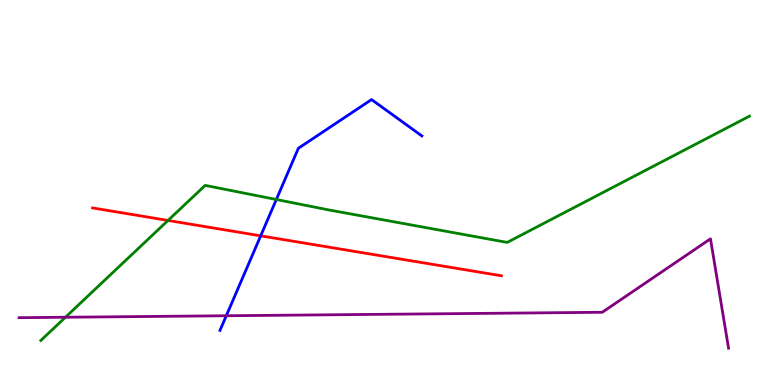[{'lines': ['blue', 'red'], 'intersections': [{'x': 3.36, 'y': 3.87}]}, {'lines': ['green', 'red'], 'intersections': [{'x': 2.17, 'y': 4.27}]}, {'lines': ['purple', 'red'], 'intersections': []}, {'lines': ['blue', 'green'], 'intersections': [{'x': 3.57, 'y': 4.82}]}, {'lines': ['blue', 'purple'], 'intersections': [{'x': 2.92, 'y': 1.8}]}, {'lines': ['green', 'purple'], 'intersections': [{'x': 0.844, 'y': 1.76}]}]